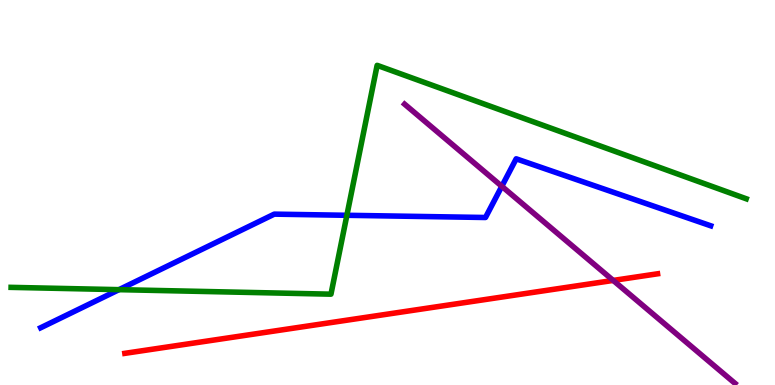[{'lines': ['blue', 'red'], 'intersections': []}, {'lines': ['green', 'red'], 'intersections': []}, {'lines': ['purple', 'red'], 'intersections': [{'x': 7.91, 'y': 2.72}]}, {'lines': ['blue', 'green'], 'intersections': [{'x': 1.54, 'y': 2.48}, {'x': 4.48, 'y': 4.41}]}, {'lines': ['blue', 'purple'], 'intersections': [{'x': 6.47, 'y': 5.16}]}, {'lines': ['green', 'purple'], 'intersections': []}]